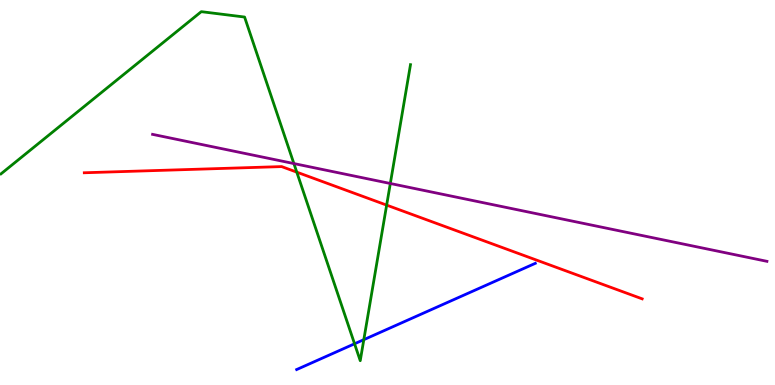[{'lines': ['blue', 'red'], 'intersections': []}, {'lines': ['green', 'red'], 'intersections': [{'x': 3.83, 'y': 5.53}, {'x': 4.99, 'y': 4.67}]}, {'lines': ['purple', 'red'], 'intersections': []}, {'lines': ['blue', 'green'], 'intersections': [{'x': 4.57, 'y': 1.07}, {'x': 4.69, 'y': 1.18}]}, {'lines': ['blue', 'purple'], 'intersections': []}, {'lines': ['green', 'purple'], 'intersections': [{'x': 3.79, 'y': 5.75}, {'x': 5.04, 'y': 5.23}]}]